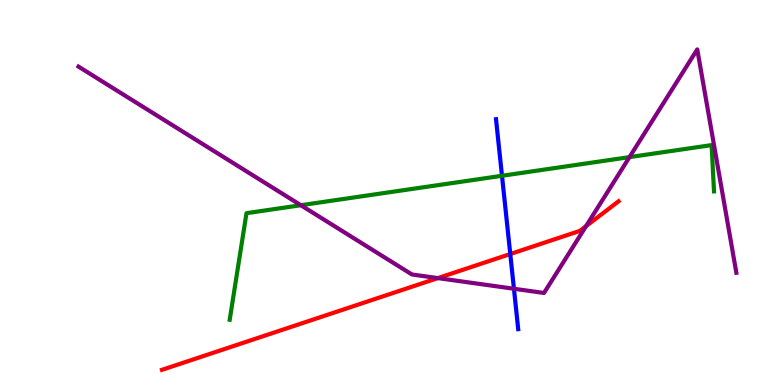[{'lines': ['blue', 'red'], 'intersections': [{'x': 6.58, 'y': 3.4}]}, {'lines': ['green', 'red'], 'intersections': []}, {'lines': ['purple', 'red'], 'intersections': [{'x': 5.65, 'y': 2.78}, {'x': 7.56, 'y': 4.13}]}, {'lines': ['blue', 'green'], 'intersections': [{'x': 6.48, 'y': 5.43}]}, {'lines': ['blue', 'purple'], 'intersections': [{'x': 6.63, 'y': 2.5}]}, {'lines': ['green', 'purple'], 'intersections': [{'x': 3.88, 'y': 4.67}, {'x': 8.12, 'y': 5.92}]}]